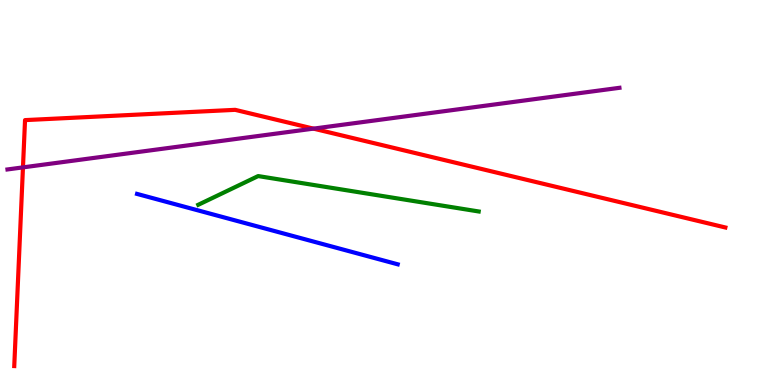[{'lines': ['blue', 'red'], 'intersections': []}, {'lines': ['green', 'red'], 'intersections': []}, {'lines': ['purple', 'red'], 'intersections': [{'x': 0.296, 'y': 5.65}, {'x': 4.04, 'y': 6.66}]}, {'lines': ['blue', 'green'], 'intersections': []}, {'lines': ['blue', 'purple'], 'intersections': []}, {'lines': ['green', 'purple'], 'intersections': []}]